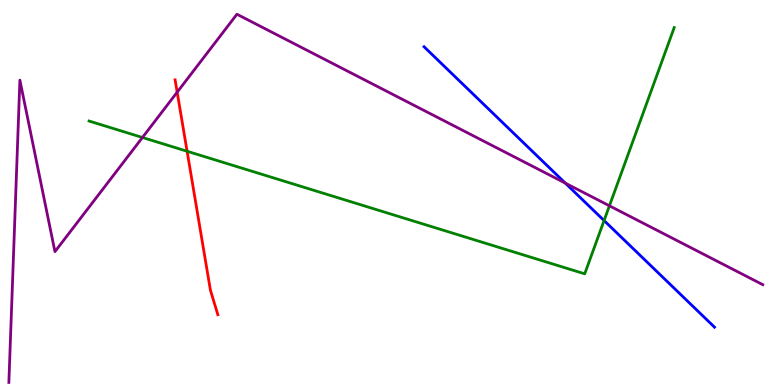[{'lines': ['blue', 'red'], 'intersections': []}, {'lines': ['green', 'red'], 'intersections': [{'x': 2.41, 'y': 6.07}]}, {'lines': ['purple', 'red'], 'intersections': [{'x': 2.29, 'y': 7.61}]}, {'lines': ['blue', 'green'], 'intersections': [{'x': 7.79, 'y': 4.27}]}, {'lines': ['blue', 'purple'], 'intersections': [{'x': 7.29, 'y': 5.24}]}, {'lines': ['green', 'purple'], 'intersections': [{'x': 1.84, 'y': 6.43}, {'x': 7.86, 'y': 4.65}]}]